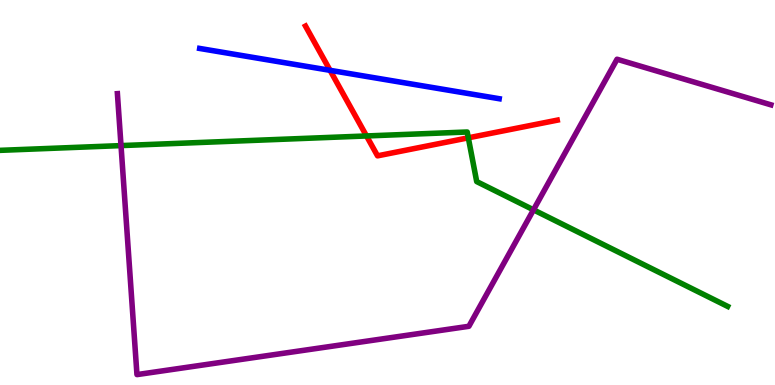[{'lines': ['blue', 'red'], 'intersections': [{'x': 4.26, 'y': 8.17}]}, {'lines': ['green', 'red'], 'intersections': [{'x': 4.73, 'y': 6.47}, {'x': 6.04, 'y': 6.42}]}, {'lines': ['purple', 'red'], 'intersections': []}, {'lines': ['blue', 'green'], 'intersections': []}, {'lines': ['blue', 'purple'], 'intersections': []}, {'lines': ['green', 'purple'], 'intersections': [{'x': 1.56, 'y': 6.22}, {'x': 6.88, 'y': 4.55}]}]